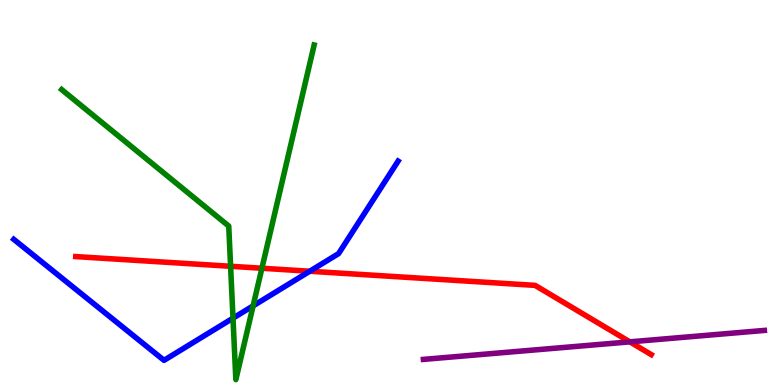[{'lines': ['blue', 'red'], 'intersections': [{'x': 4.0, 'y': 2.95}]}, {'lines': ['green', 'red'], 'intersections': [{'x': 2.98, 'y': 3.08}, {'x': 3.38, 'y': 3.03}]}, {'lines': ['purple', 'red'], 'intersections': [{'x': 8.13, 'y': 1.12}]}, {'lines': ['blue', 'green'], 'intersections': [{'x': 3.01, 'y': 1.74}, {'x': 3.27, 'y': 2.06}]}, {'lines': ['blue', 'purple'], 'intersections': []}, {'lines': ['green', 'purple'], 'intersections': []}]